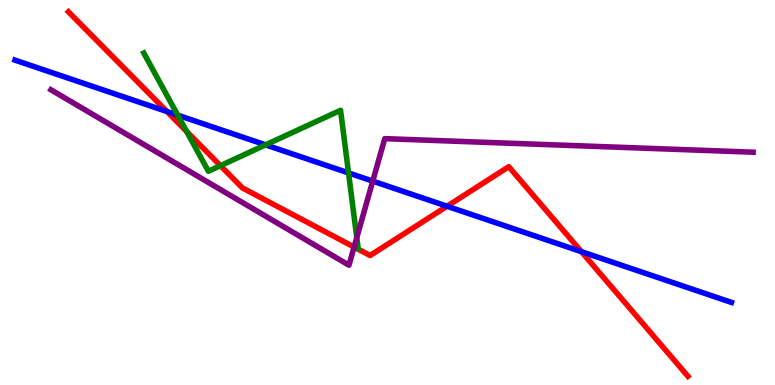[{'lines': ['blue', 'red'], 'intersections': [{'x': 2.15, 'y': 7.1}, {'x': 5.77, 'y': 4.64}, {'x': 7.5, 'y': 3.46}]}, {'lines': ['green', 'red'], 'intersections': [{'x': 2.41, 'y': 6.59}, {'x': 2.84, 'y': 5.7}]}, {'lines': ['purple', 'red'], 'intersections': [{'x': 4.57, 'y': 3.58}]}, {'lines': ['blue', 'green'], 'intersections': [{'x': 2.29, 'y': 7.01}, {'x': 3.43, 'y': 6.24}, {'x': 4.5, 'y': 5.51}]}, {'lines': ['blue', 'purple'], 'intersections': [{'x': 4.81, 'y': 5.3}]}, {'lines': ['green', 'purple'], 'intersections': [{'x': 4.6, 'y': 3.83}]}]